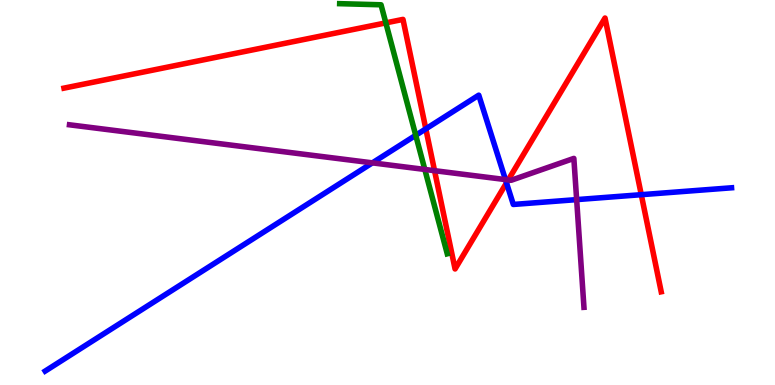[{'lines': ['blue', 'red'], 'intersections': [{'x': 5.49, 'y': 6.65}, {'x': 6.54, 'y': 5.25}, {'x': 8.27, 'y': 4.94}]}, {'lines': ['green', 'red'], 'intersections': [{'x': 4.98, 'y': 9.41}]}, {'lines': ['purple', 'red'], 'intersections': [{'x': 5.61, 'y': 5.57}, {'x': 6.56, 'y': 5.33}]}, {'lines': ['blue', 'green'], 'intersections': [{'x': 5.36, 'y': 6.49}]}, {'lines': ['blue', 'purple'], 'intersections': [{'x': 4.81, 'y': 5.77}, {'x': 6.52, 'y': 5.34}, {'x': 7.44, 'y': 4.82}]}, {'lines': ['green', 'purple'], 'intersections': [{'x': 5.48, 'y': 5.6}]}]